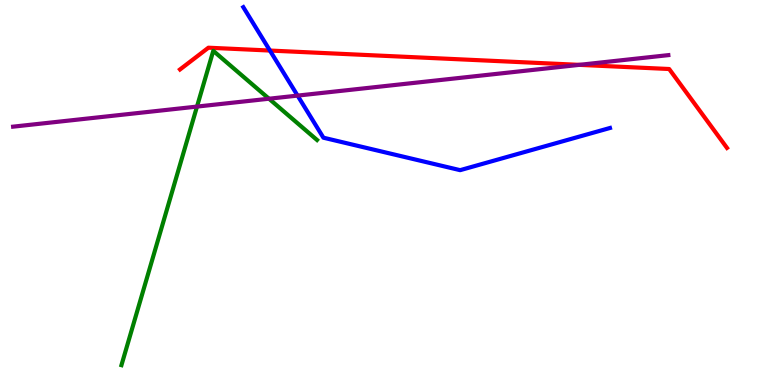[{'lines': ['blue', 'red'], 'intersections': [{'x': 3.48, 'y': 8.69}]}, {'lines': ['green', 'red'], 'intersections': []}, {'lines': ['purple', 'red'], 'intersections': [{'x': 7.47, 'y': 8.32}]}, {'lines': ['blue', 'green'], 'intersections': []}, {'lines': ['blue', 'purple'], 'intersections': [{'x': 3.84, 'y': 7.52}]}, {'lines': ['green', 'purple'], 'intersections': [{'x': 2.54, 'y': 7.23}, {'x': 3.47, 'y': 7.44}]}]